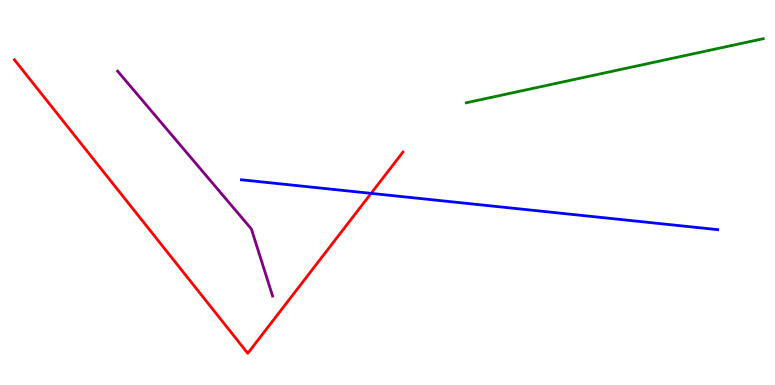[{'lines': ['blue', 'red'], 'intersections': [{'x': 4.79, 'y': 4.98}]}, {'lines': ['green', 'red'], 'intersections': []}, {'lines': ['purple', 'red'], 'intersections': []}, {'lines': ['blue', 'green'], 'intersections': []}, {'lines': ['blue', 'purple'], 'intersections': []}, {'lines': ['green', 'purple'], 'intersections': []}]